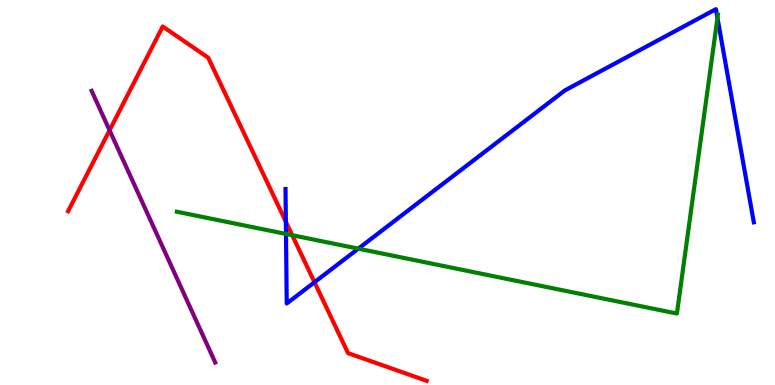[{'lines': ['blue', 'red'], 'intersections': [{'x': 3.69, 'y': 4.24}, {'x': 4.06, 'y': 2.67}]}, {'lines': ['green', 'red'], 'intersections': [{'x': 3.77, 'y': 3.89}]}, {'lines': ['purple', 'red'], 'intersections': [{'x': 1.41, 'y': 6.62}]}, {'lines': ['blue', 'green'], 'intersections': [{'x': 3.69, 'y': 3.92}, {'x': 4.62, 'y': 3.54}, {'x': 9.26, 'y': 9.53}]}, {'lines': ['blue', 'purple'], 'intersections': []}, {'lines': ['green', 'purple'], 'intersections': []}]